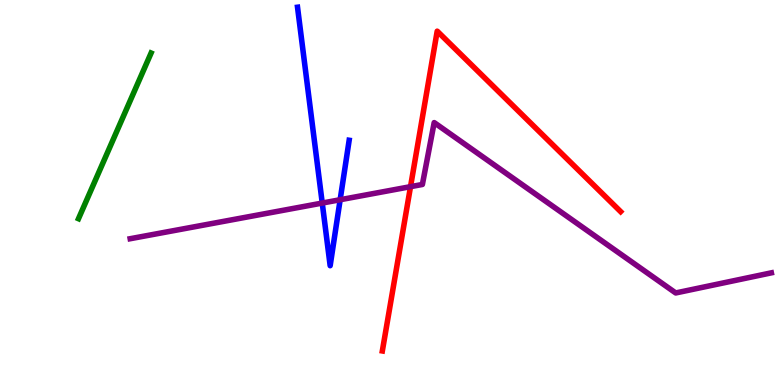[{'lines': ['blue', 'red'], 'intersections': []}, {'lines': ['green', 'red'], 'intersections': []}, {'lines': ['purple', 'red'], 'intersections': [{'x': 5.3, 'y': 5.15}]}, {'lines': ['blue', 'green'], 'intersections': []}, {'lines': ['blue', 'purple'], 'intersections': [{'x': 4.16, 'y': 4.73}, {'x': 4.39, 'y': 4.81}]}, {'lines': ['green', 'purple'], 'intersections': []}]